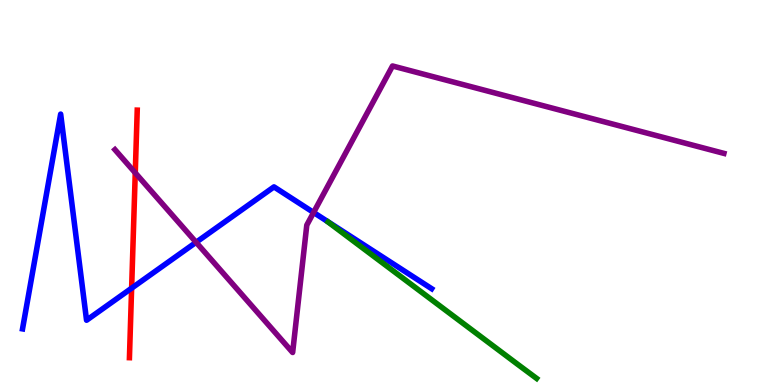[{'lines': ['blue', 'red'], 'intersections': [{'x': 1.7, 'y': 2.51}]}, {'lines': ['green', 'red'], 'intersections': []}, {'lines': ['purple', 'red'], 'intersections': [{'x': 1.75, 'y': 5.51}]}, {'lines': ['blue', 'green'], 'intersections': []}, {'lines': ['blue', 'purple'], 'intersections': [{'x': 2.53, 'y': 3.71}, {'x': 4.05, 'y': 4.48}]}, {'lines': ['green', 'purple'], 'intersections': []}]